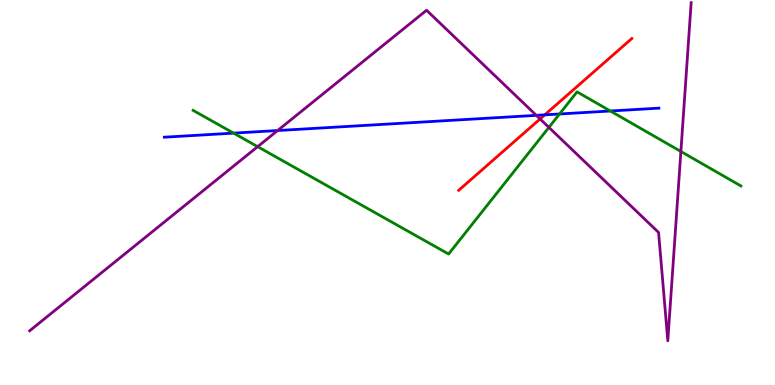[{'lines': ['blue', 'red'], 'intersections': [{'x': 7.03, 'y': 7.02}]}, {'lines': ['green', 'red'], 'intersections': []}, {'lines': ['purple', 'red'], 'intersections': [{'x': 6.97, 'y': 6.91}]}, {'lines': ['blue', 'green'], 'intersections': [{'x': 3.01, 'y': 6.54}, {'x': 7.22, 'y': 7.04}, {'x': 7.88, 'y': 7.12}]}, {'lines': ['blue', 'purple'], 'intersections': [{'x': 3.58, 'y': 6.61}, {'x': 6.92, 'y': 7.0}]}, {'lines': ['green', 'purple'], 'intersections': [{'x': 3.32, 'y': 6.19}, {'x': 7.08, 'y': 6.69}, {'x': 8.79, 'y': 6.07}]}]